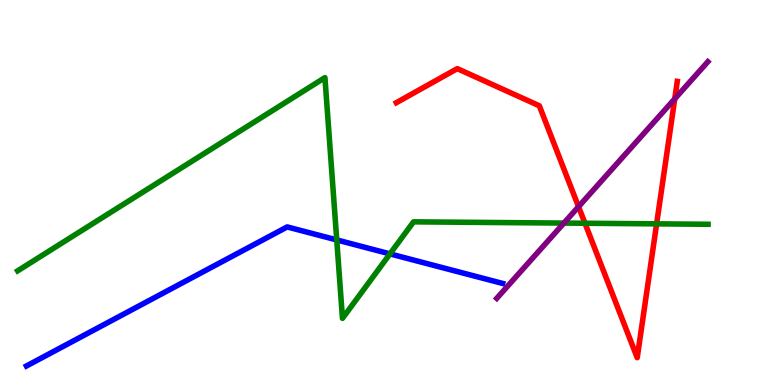[{'lines': ['blue', 'red'], 'intersections': []}, {'lines': ['green', 'red'], 'intersections': [{'x': 7.55, 'y': 4.2}, {'x': 8.47, 'y': 4.19}]}, {'lines': ['purple', 'red'], 'intersections': [{'x': 7.46, 'y': 4.63}, {'x': 8.71, 'y': 7.43}]}, {'lines': ['blue', 'green'], 'intersections': [{'x': 4.35, 'y': 3.77}, {'x': 5.03, 'y': 3.41}]}, {'lines': ['blue', 'purple'], 'intersections': []}, {'lines': ['green', 'purple'], 'intersections': [{'x': 7.28, 'y': 4.21}]}]